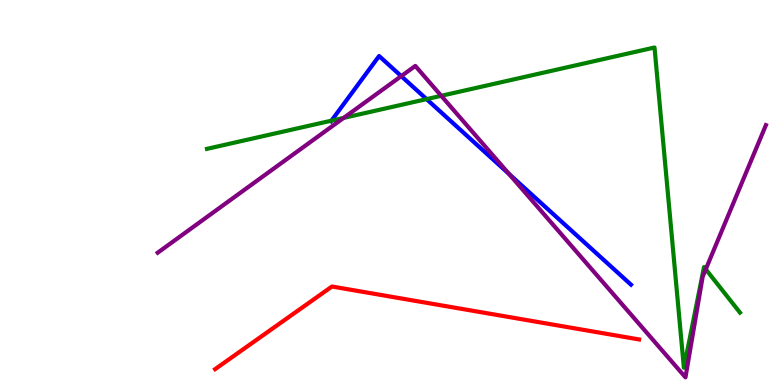[{'lines': ['blue', 'red'], 'intersections': []}, {'lines': ['green', 'red'], 'intersections': []}, {'lines': ['purple', 'red'], 'intersections': []}, {'lines': ['blue', 'green'], 'intersections': [{'x': 4.28, 'y': 6.87}, {'x': 5.5, 'y': 7.43}]}, {'lines': ['blue', 'purple'], 'intersections': [{'x': 5.18, 'y': 8.02}, {'x': 6.57, 'y': 5.48}]}, {'lines': ['green', 'purple'], 'intersections': [{'x': 4.43, 'y': 6.94}, {'x': 5.69, 'y': 7.51}, {'x': 9.11, 'y': 3.01}]}]